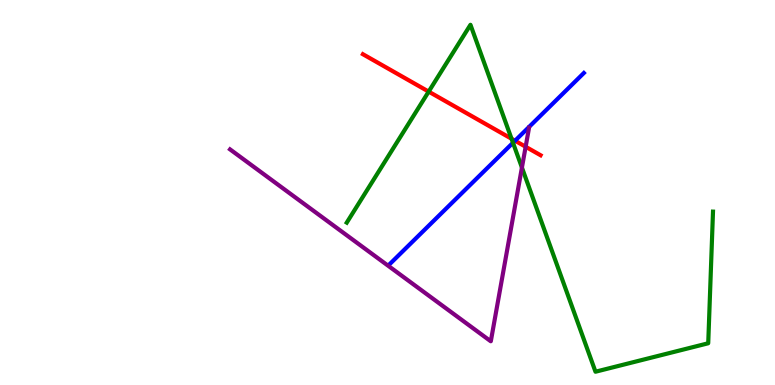[{'lines': ['blue', 'red'], 'intersections': [{'x': 6.65, 'y': 6.34}]}, {'lines': ['green', 'red'], 'intersections': [{'x': 5.53, 'y': 7.62}, {'x': 6.6, 'y': 6.4}]}, {'lines': ['purple', 'red'], 'intersections': [{'x': 6.78, 'y': 6.19}]}, {'lines': ['blue', 'green'], 'intersections': [{'x': 6.62, 'y': 6.29}]}, {'lines': ['blue', 'purple'], 'intersections': []}, {'lines': ['green', 'purple'], 'intersections': [{'x': 6.73, 'y': 5.65}]}]